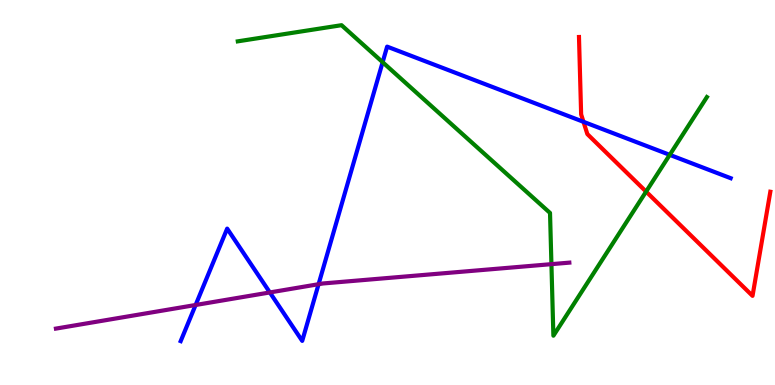[{'lines': ['blue', 'red'], 'intersections': [{'x': 7.53, 'y': 6.84}]}, {'lines': ['green', 'red'], 'intersections': [{'x': 8.34, 'y': 5.02}]}, {'lines': ['purple', 'red'], 'intersections': []}, {'lines': ['blue', 'green'], 'intersections': [{'x': 4.94, 'y': 8.38}, {'x': 8.64, 'y': 5.98}]}, {'lines': ['blue', 'purple'], 'intersections': [{'x': 2.52, 'y': 2.08}, {'x': 3.48, 'y': 2.4}, {'x': 4.11, 'y': 2.62}]}, {'lines': ['green', 'purple'], 'intersections': [{'x': 7.12, 'y': 3.14}]}]